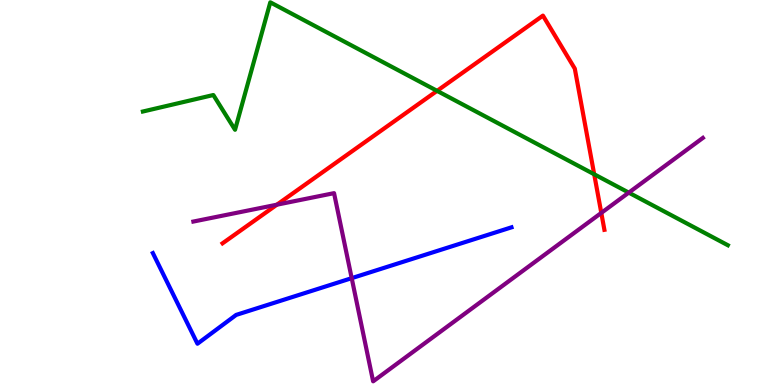[{'lines': ['blue', 'red'], 'intersections': []}, {'lines': ['green', 'red'], 'intersections': [{'x': 5.64, 'y': 7.64}, {'x': 7.67, 'y': 5.47}]}, {'lines': ['purple', 'red'], 'intersections': [{'x': 3.57, 'y': 4.68}, {'x': 7.76, 'y': 4.47}]}, {'lines': ['blue', 'green'], 'intersections': []}, {'lines': ['blue', 'purple'], 'intersections': [{'x': 4.54, 'y': 2.78}]}, {'lines': ['green', 'purple'], 'intersections': [{'x': 8.11, 'y': 5.0}]}]